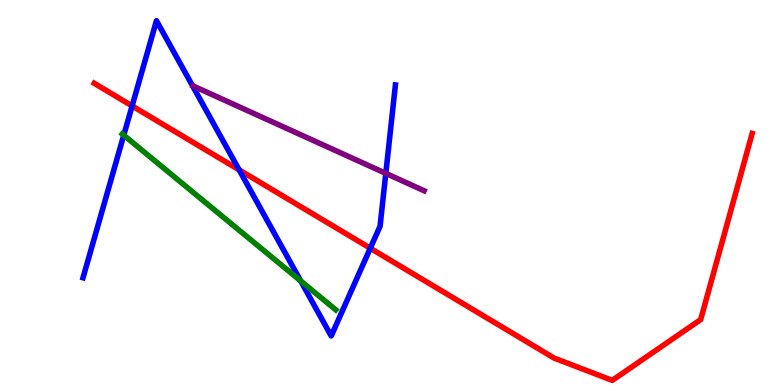[{'lines': ['blue', 'red'], 'intersections': [{'x': 1.7, 'y': 7.25}, {'x': 3.09, 'y': 5.59}, {'x': 4.78, 'y': 3.55}]}, {'lines': ['green', 'red'], 'intersections': []}, {'lines': ['purple', 'red'], 'intersections': []}, {'lines': ['blue', 'green'], 'intersections': [{'x': 1.6, 'y': 6.49}, {'x': 3.88, 'y': 2.7}]}, {'lines': ['blue', 'purple'], 'intersections': [{'x': 4.98, 'y': 5.5}]}, {'lines': ['green', 'purple'], 'intersections': []}]